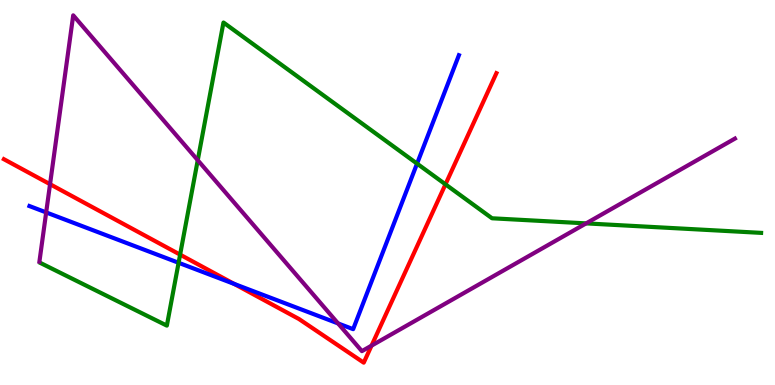[{'lines': ['blue', 'red'], 'intersections': [{'x': 3.02, 'y': 2.63}]}, {'lines': ['green', 'red'], 'intersections': [{'x': 2.32, 'y': 3.39}, {'x': 5.75, 'y': 5.21}]}, {'lines': ['purple', 'red'], 'intersections': [{'x': 0.646, 'y': 5.22}, {'x': 4.79, 'y': 1.02}]}, {'lines': ['blue', 'green'], 'intersections': [{'x': 2.3, 'y': 3.17}, {'x': 5.38, 'y': 5.75}]}, {'lines': ['blue', 'purple'], 'intersections': [{'x': 0.596, 'y': 4.48}, {'x': 4.36, 'y': 1.6}]}, {'lines': ['green', 'purple'], 'intersections': [{'x': 2.55, 'y': 5.84}, {'x': 7.56, 'y': 4.2}]}]